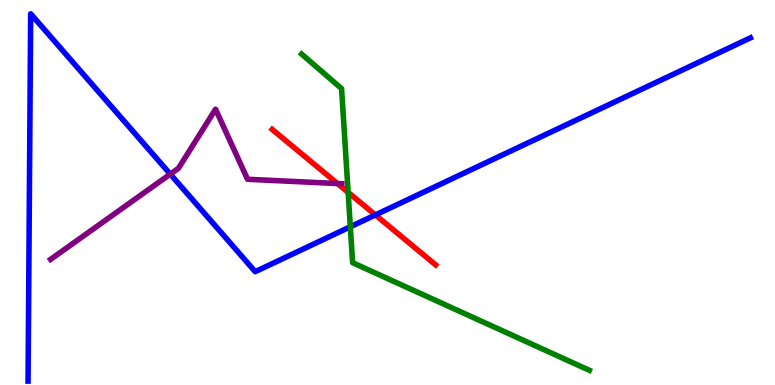[{'lines': ['blue', 'red'], 'intersections': [{'x': 4.84, 'y': 4.42}]}, {'lines': ['green', 'red'], 'intersections': [{'x': 4.49, 'y': 5.0}]}, {'lines': ['purple', 'red'], 'intersections': [{'x': 4.35, 'y': 5.23}]}, {'lines': ['blue', 'green'], 'intersections': [{'x': 4.52, 'y': 4.11}]}, {'lines': ['blue', 'purple'], 'intersections': [{'x': 2.2, 'y': 5.48}]}, {'lines': ['green', 'purple'], 'intersections': []}]